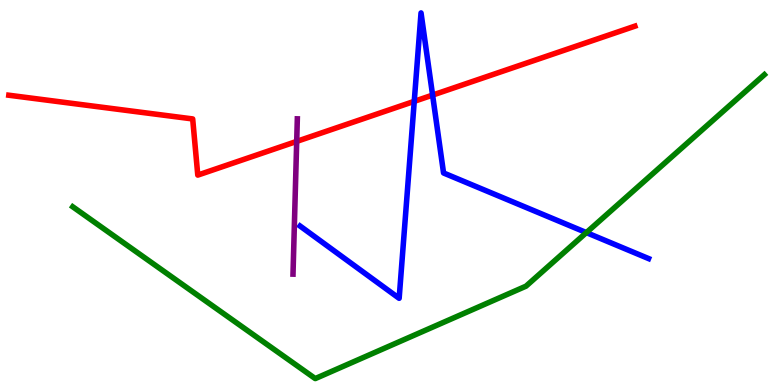[{'lines': ['blue', 'red'], 'intersections': [{'x': 5.35, 'y': 7.37}, {'x': 5.58, 'y': 7.53}]}, {'lines': ['green', 'red'], 'intersections': []}, {'lines': ['purple', 'red'], 'intersections': [{'x': 3.83, 'y': 6.33}]}, {'lines': ['blue', 'green'], 'intersections': [{'x': 7.57, 'y': 3.96}]}, {'lines': ['blue', 'purple'], 'intersections': []}, {'lines': ['green', 'purple'], 'intersections': []}]